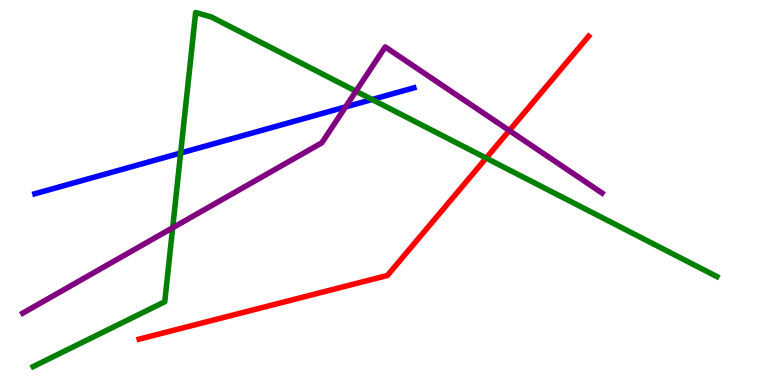[{'lines': ['blue', 'red'], 'intersections': []}, {'lines': ['green', 'red'], 'intersections': [{'x': 6.27, 'y': 5.89}]}, {'lines': ['purple', 'red'], 'intersections': [{'x': 6.57, 'y': 6.61}]}, {'lines': ['blue', 'green'], 'intersections': [{'x': 2.33, 'y': 6.03}, {'x': 4.8, 'y': 7.42}]}, {'lines': ['blue', 'purple'], 'intersections': [{'x': 4.46, 'y': 7.22}]}, {'lines': ['green', 'purple'], 'intersections': [{'x': 2.23, 'y': 4.08}, {'x': 4.59, 'y': 7.63}]}]